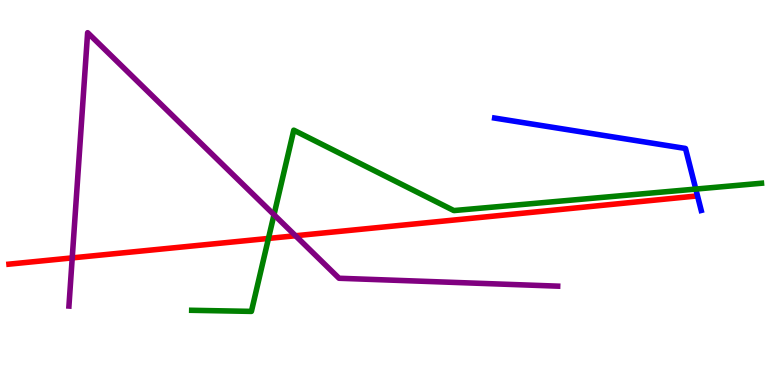[{'lines': ['blue', 'red'], 'intersections': []}, {'lines': ['green', 'red'], 'intersections': [{'x': 3.46, 'y': 3.81}]}, {'lines': ['purple', 'red'], 'intersections': [{'x': 0.932, 'y': 3.3}, {'x': 3.81, 'y': 3.88}]}, {'lines': ['blue', 'green'], 'intersections': [{'x': 8.98, 'y': 5.09}]}, {'lines': ['blue', 'purple'], 'intersections': []}, {'lines': ['green', 'purple'], 'intersections': [{'x': 3.54, 'y': 4.42}]}]